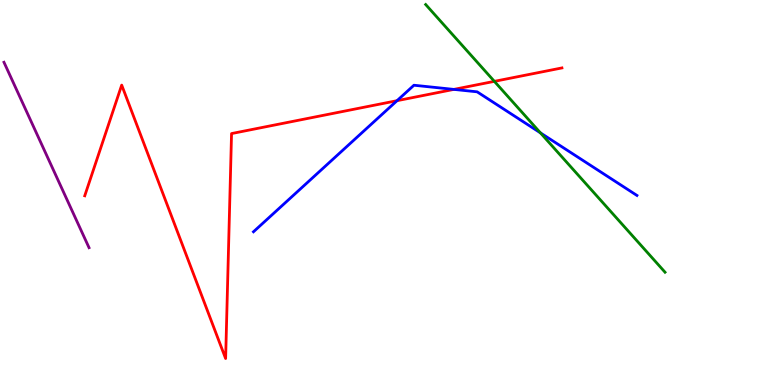[{'lines': ['blue', 'red'], 'intersections': [{'x': 5.12, 'y': 7.38}, {'x': 5.86, 'y': 7.68}]}, {'lines': ['green', 'red'], 'intersections': [{'x': 6.38, 'y': 7.89}]}, {'lines': ['purple', 'red'], 'intersections': []}, {'lines': ['blue', 'green'], 'intersections': [{'x': 6.97, 'y': 6.55}]}, {'lines': ['blue', 'purple'], 'intersections': []}, {'lines': ['green', 'purple'], 'intersections': []}]